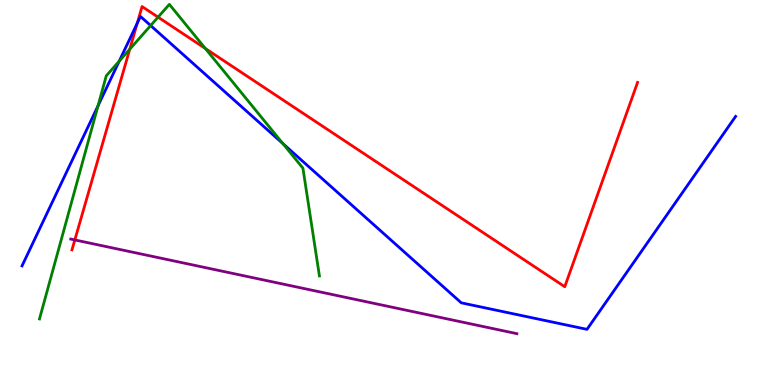[{'lines': ['blue', 'red'], 'intersections': [{'x': 1.77, 'y': 9.4}]}, {'lines': ['green', 'red'], 'intersections': [{'x': 1.67, 'y': 8.72}, {'x': 2.04, 'y': 9.55}, {'x': 2.65, 'y': 8.74}]}, {'lines': ['purple', 'red'], 'intersections': [{'x': 0.966, 'y': 3.77}]}, {'lines': ['blue', 'green'], 'intersections': [{'x': 1.26, 'y': 7.25}, {'x': 1.54, 'y': 8.41}, {'x': 1.94, 'y': 9.34}, {'x': 3.65, 'y': 6.27}]}, {'lines': ['blue', 'purple'], 'intersections': []}, {'lines': ['green', 'purple'], 'intersections': []}]